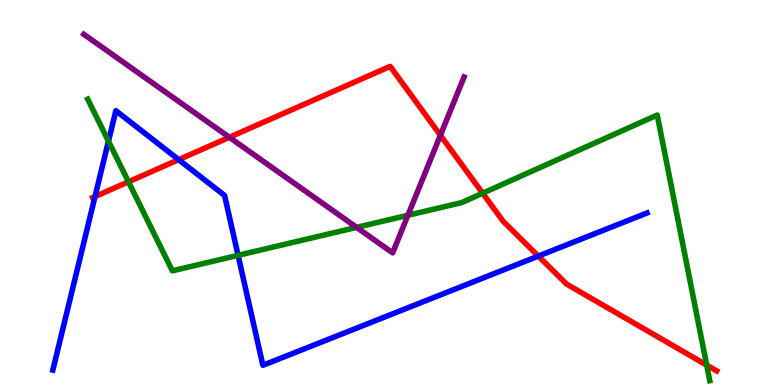[{'lines': ['blue', 'red'], 'intersections': [{'x': 1.23, 'y': 4.89}, {'x': 2.31, 'y': 5.85}, {'x': 6.95, 'y': 3.35}]}, {'lines': ['green', 'red'], 'intersections': [{'x': 1.66, 'y': 5.28}, {'x': 6.23, 'y': 4.98}, {'x': 9.12, 'y': 0.517}]}, {'lines': ['purple', 'red'], 'intersections': [{'x': 2.96, 'y': 6.43}, {'x': 5.68, 'y': 6.49}]}, {'lines': ['blue', 'green'], 'intersections': [{'x': 1.4, 'y': 6.33}, {'x': 3.07, 'y': 3.37}]}, {'lines': ['blue', 'purple'], 'intersections': []}, {'lines': ['green', 'purple'], 'intersections': [{'x': 4.6, 'y': 4.09}, {'x': 5.26, 'y': 4.41}]}]